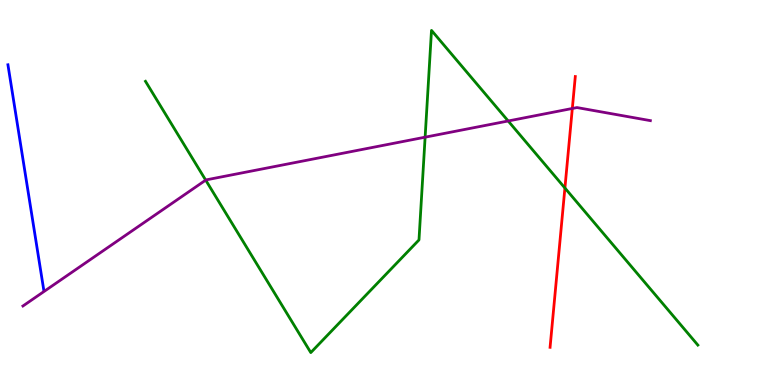[{'lines': ['blue', 'red'], 'intersections': []}, {'lines': ['green', 'red'], 'intersections': [{'x': 7.29, 'y': 5.12}]}, {'lines': ['purple', 'red'], 'intersections': [{'x': 7.38, 'y': 7.18}]}, {'lines': ['blue', 'green'], 'intersections': []}, {'lines': ['blue', 'purple'], 'intersections': []}, {'lines': ['green', 'purple'], 'intersections': [{'x': 2.65, 'y': 5.32}, {'x': 5.49, 'y': 6.44}, {'x': 6.56, 'y': 6.86}]}]